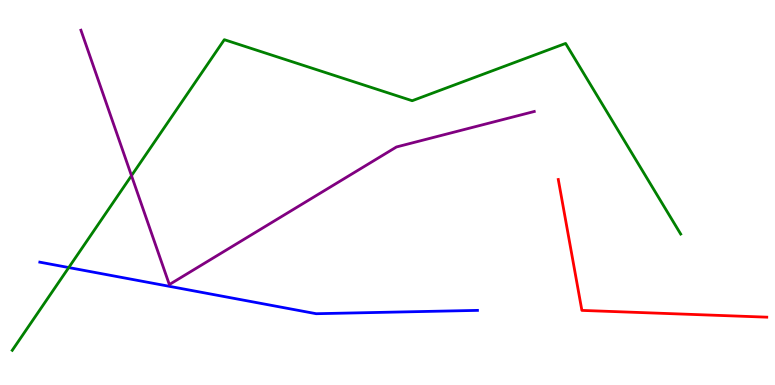[{'lines': ['blue', 'red'], 'intersections': []}, {'lines': ['green', 'red'], 'intersections': []}, {'lines': ['purple', 'red'], 'intersections': []}, {'lines': ['blue', 'green'], 'intersections': [{'x': 0.887, 'y': 3.05}]}, {'lines': ['blue', 'purple'], 'intersections': []}, {'lines': ['green', 'purple'], 'intersections': [{'x': 1.7, 'y': 5.44}]}]